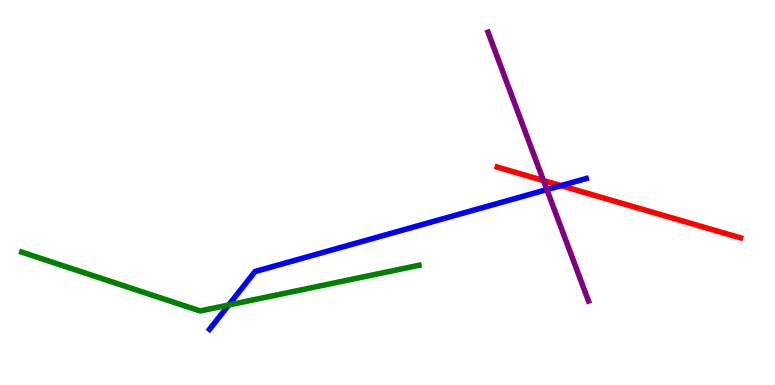[{'lines': ['blue', 'red'], 'intersections': [{'x': 7.24, 'y': 5.18}]}, {'lines': ['green', 'red'], 'intersections': []}, {'lines': ['purple', 'red'], 'intersections': [{'x': 7.01, 'y': 5.31}]}, {'lines': ['blue', 'green'], 'intersections': [{'x': 2.95, 'y': 2.08}]}, {'lines': ['blue', 'purple'], 'intersections': [{'x': 7.06, 'y': 5.08}]}, {'lines': ['green', 'purple'], 'intersections': []}]